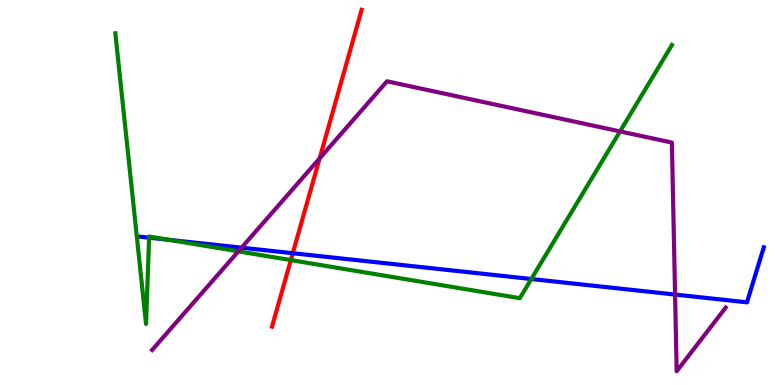[{'lines': ['blue', 'red'], 'intersections': [{'x': 3.78, 'y': 3.42}]}, {'lines': ['green', 'red'], 'intersections': [{'x': 3.75, 'y': 3.24}]}, {'lines': ['purple', 'red'], 'intersections': [{'x': 4.12, 'y': 5.89}]}, {'lines': ['blue', 'green'], 'intersections': [{'x': 1.92, 'y': 3.83}, {'x': 2.18, 'y': 3.77}, {'x': 6.86, 'y': 2.75}]}, {'lines': ['blue', 'purple'], 'intersections': [{'x': 3.12, 'y': 3.57}, {'x': 8.71, 'y': 2.35}]}, {'lines': ['green', 'purple'], 'intersections': [{'x': 3.08, 'y': 3.47}, {'x': 8.0, 'y': 6.59}]}]